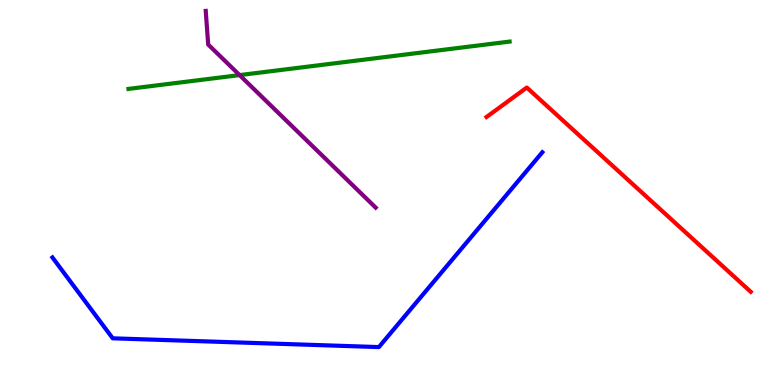[{'lines': ['blue', 'red'], 'intersections': []}, {'lines': ['green', 'red'], 'intersections': []}, {'lines': ['purple', 'red'], 'intersections': []}, {'lines': ['blue', 'green'], 'intersections': []}, {'lines': ['blue', 'purple'], 'intersections': []}, {'lines': ['green', 'purple'], 'intersections': [{'x': 3.09, 'y': 8.05}]}]